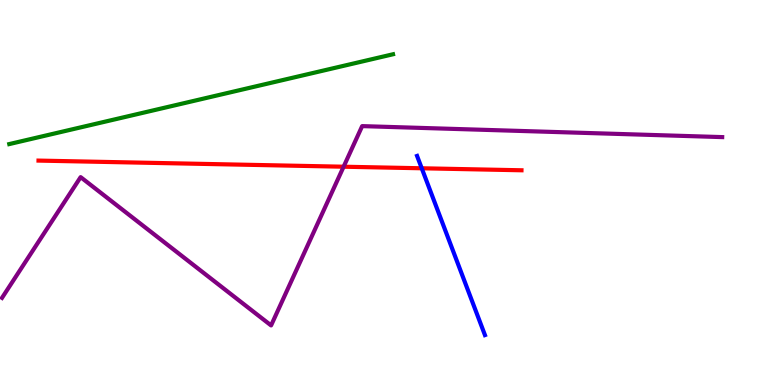[{'lines': ['blue', 'red'], 'intersections': [{'x': 5.44, 'y': 5.63}]}, {'lines': ['green', 'red'], 'intersections': []}, {'lines': ['purple', 'red'], 'intersections': [{'x': 4.43, 'y': 5.67}]}, {'lines': ['blue', 'green'], 'intersections': []}, {'lines': ['blue', 'purple'], 'intersections': []}, {'lines': ['green', 'purple'], 'intersections': []}]